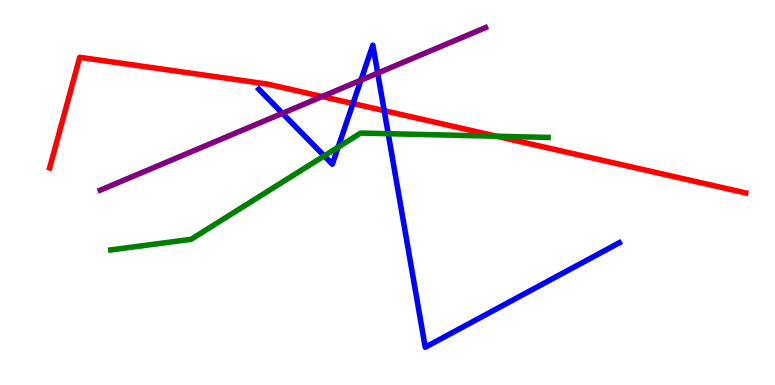[{'lines': ['blue', 'red'], 'intersections': [{'x': 4.55, 'y': 7.31}, {'x': 4.96, 'y': 7.13}]}, {'lines': ['green', 'red'], 'intersections': [{'x': 6.41, 'y': 6.46}]}, {'lines': ['purple', 'red'], 'intersections': [{'x': 4.16, 'y': 7.49}]}, {'lines': ['blue', 'green'], 'intersections': [{'x': 4.18, 'y': 5.95}, {'x': 4.36, 'y': 6.18}, {'x': 5.01, 'y': 6.53}]}, {'lines': ['blue', 'purple'], 'intersections': [{'x': 3.64, 'y': 7.06}, {'x': 4.66, 'y': 7.92}, {'x': 4.87, 'y': 8.1}]}, {'lines': ['green', 'purple'], 'intersections': []}]